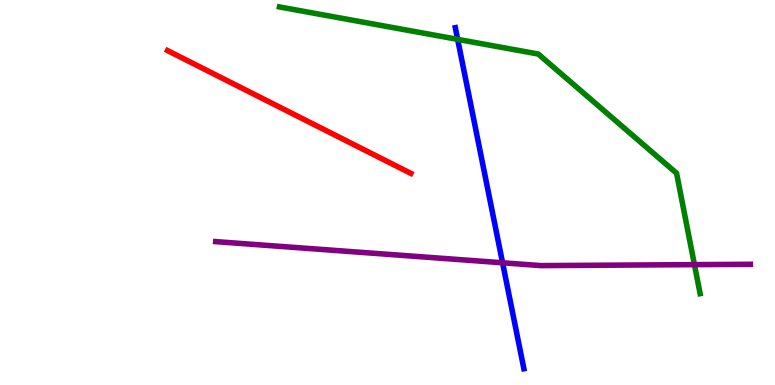[{'lines': ['blue', 'red'], 'intersections': []}, {'lines': ['green', 'red'], 'intersections': []}, {'lines': ['purple', 'red'], 'intersections': []}, {'lines': ['blue', 'green'], 'intersections': [{'x': 5.91, 'y': 8.98}]}, {'lines': ['blue', 'purple'], 'intersections': [{'x': 6.48, 'y': 3.17}]}, {'lines': ['green', 'purple'], 'intersections': [{'x': 8.96, 'y': 3.13}]}]